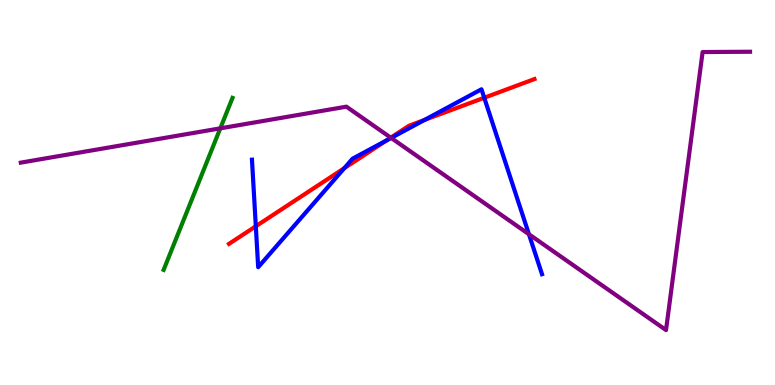[{'lines': ['blue', 'red'], 'intersections': [{'x': 3.3, 'y': 4.12}, {'x': 4.44, 'y': 5.63}, {'x': 4.99, 'y': 6.36}, {'x': 5.48, 'y': 6.88}, {'x': 6.25, 'y': 7.46}]}, {'lines': ['green', 'red'], 'intersections': []}, {'lines': ['purple', 'red'], 'intersections': [{'x': 5.04, 'y': 6.42}]}, {'lines': ['blue', 'green'], 'intersections': []}, {'lines': ['blue', 'purple'], 'intersections': [{'x': 5.05, 'y': 6.42}, {'x': 6.82, 'y': 3.92}]}, {'lines': ['green', 'purple'], 'intersections': [{'x': 2.84, 'y': 6.67}]}]